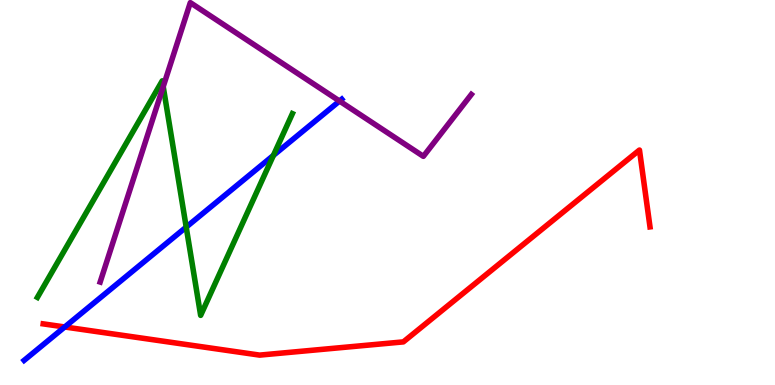[{'lines': ['blue', 'red'], 'intersections': [{'x': 0.835, 'y': 1.51}]}, {'lines': ['green', 'red'], 'intersections': []}, {'lines': ['purple', 'red'], 'intersections': []}, {'lines': ['blue', 'green'], 'intersections': [{'x': 2.4, 'y': 4.1}, {'x': 3.53, 'y': 5.96}]}, {'lines': ['blue', 'purple'], 'intersections': [{'x': 4.38, 'y': 7.38}]}, {'lines': ['green', 'purple'], 'intersections': [{'x': 2.11, 'y': 7.75}]}]